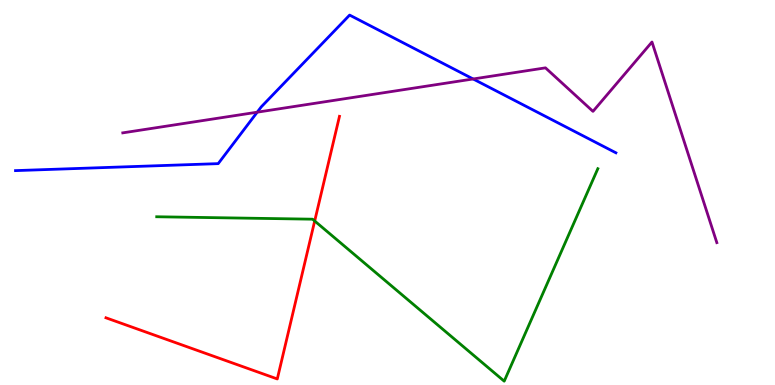[{'lines': ['blue', 'red'], 'intersections': []}, {'lines': ['green', 'red'], 'intersections': [{'x': 4.06, 'y': 4.26}]}, {'lines': ['purple', 'red'], 'intersections': []}, {'lines': ['blue', 'green'], 'intersections': []}, {'lines': ['blue', 'purple'], 'intersections': [{'x': 3.32, 'y': 7.09}, {'x': 6.11, 'y': 7.95}]}, {'lines': ['green', 'purple'], 'intersections': []}]